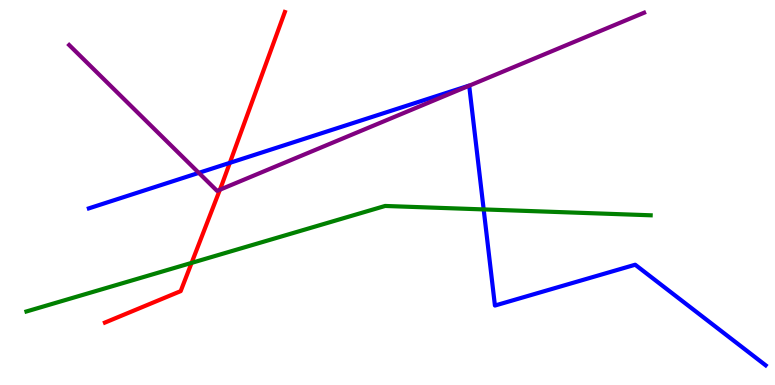[{'lines': ['blue', 'red'], 'intersections': [{'x': 2.97, 'y': 5.77}]}, {'lines': ['green', 'red'], 'intersections': [{'x': 2.47, 'y': 3.17}]}, {'lines': ['purple', 'red'], 'intersections': [{'x': 2.84, 'y': 5.07}]}, {'lines': ['blue', 'green'], 'intersections': [{'x': 6.24, 'y': 4.56}]}, {'lines': ['blue', 'purple'], 'intersections': [{'x': 2.57, 'y': 5.51}, {'x': 6.05, 'y': 7.77}]}, {'lines': ['green', 'purple'], 'intersections': []}]